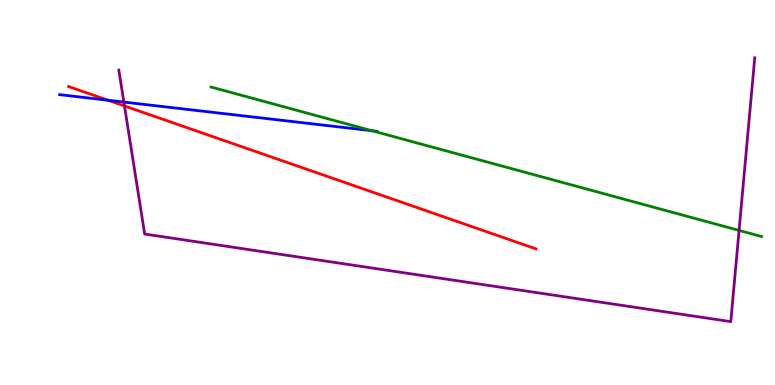[{'lines': ['blue', 'red'], 'intersections': [{'x': 1.39, 'y': 7.4}]}, {'lines': ['green', 'red'], 'intersections': []}, {'lines': ['purple', 'red'], 'intersections': [{'x': 1.61, 'y': 7.25}]}, {'lines': ['blue', 'green'], 'intersections': [{'x': 4.8, 'y': 6.6}]}, {'lines': ['blue', 'purple'], 'intersections': [{'x': 1.6, 'y': 7.35}]}, {'lines': ['green', 'purple'], 'intersections': [{'x': 9.54, 'y': 4.01}]}]